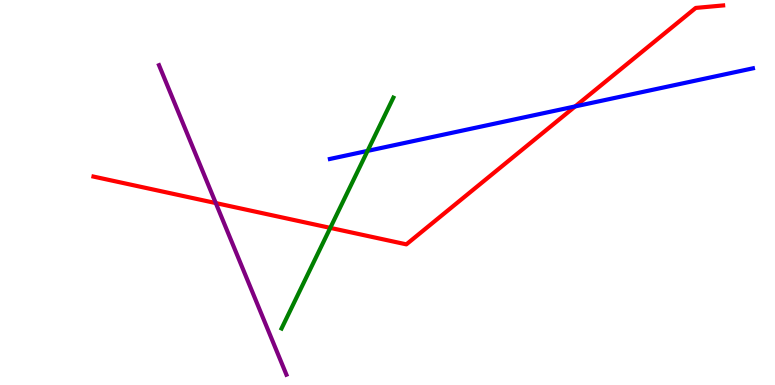[{'lines': ['blue', 'red'], 'intersections': [{'x': 7.42, 'y': 7.24}]}, {'lines': ['green', 'red'], 'intersections': [{'x': 4.26, 'y': 4.08}]}, {'lines': ['purple', 'red'], 'intersections': [{'x': 2.78, 'y': 4.73}]}, {'lines': ['blue', 'green'], 'intersections': [{'x': 4.74, 'y': 6.08}]}, {'lines': ['blue', 'purple'], 'intersections': []}, {'lines': ['green', 'purple'], 'intersections': []}]